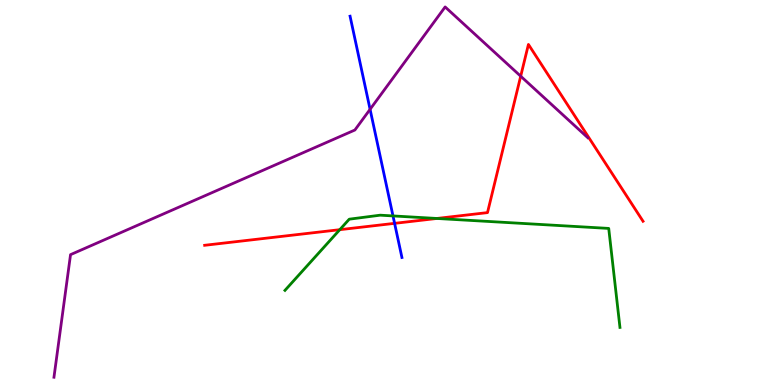[{'lines': ['blue', 'red'], 'intersections': [{'x': 5.09, 'y': 4.2}]}, {'lines': ['green', 'red'], 'intersections': [{'x': 4.38, 'y': 4.03}, {'x': 5.64, 'y': 4.33}]}, {'lines': ['purple', 'red'], 'intersections': [{'x': 6.72, 'y': 8.02}]}, {'lines': ['blue', 'green'], 'intersections': [{'x': 5.07, 'y': 4.39}]}, {'lines': ['blue', 'purple'], 'intersections': [{'x': 4.78, 'y': 7.16}]}, {'lines': ['green', 'purple'], 'intersections': []}]